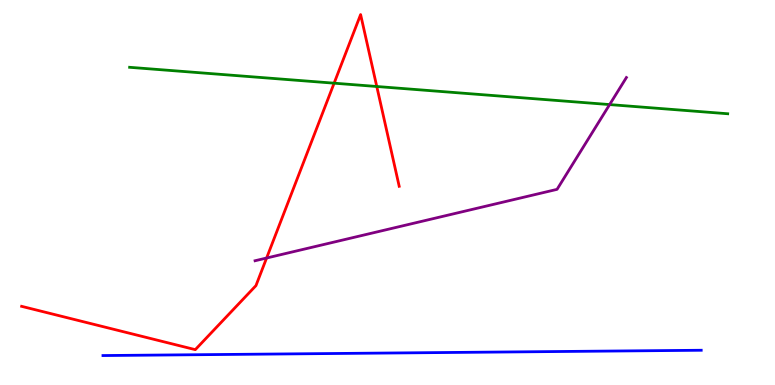[{'lines': ['blue', 'red'], 'intersections': []}, {'lines': ['green', 'red'], 'intersections': [{'x': 4.31, 'y': 7.84}, {'x': 4.86, 'y': 7.75}]}, {'lines': ['purple', 'red'], 'intersections': [{'x': 3.44, 'y': 3.3}]}, {'lines': ['blue', 'green'], 'intersections': []}, {'lines': ['blue', 'purple'], 'intersections': []}, {'lines': ['green', 'purple'], 'intersections': [{'x': 7.87, 'y': 7.28}]}]